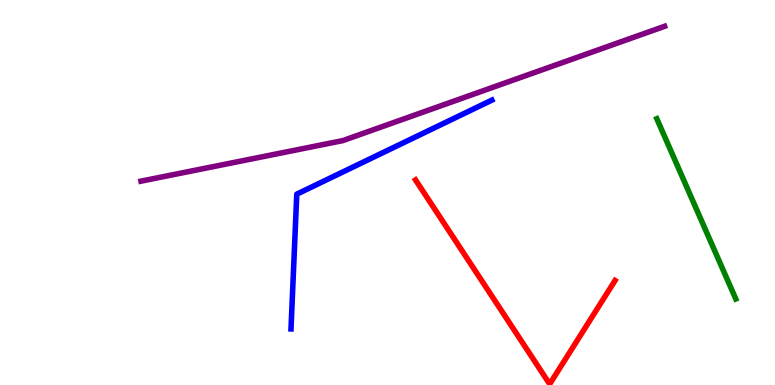[{'lines': ['blue', 'red'], 'intersections': []}, {'lines': ['green', 'red'], 'intersections': []}, {'lines': ['purple', 'red'], 'intersections': []}, {'lines': ['blue', 'green'], 'intersections': []}, {'lines': ['blue', 'purple'], 'intersections': []}, {'lines': ['green', 'purple'], 'intersections': []}]